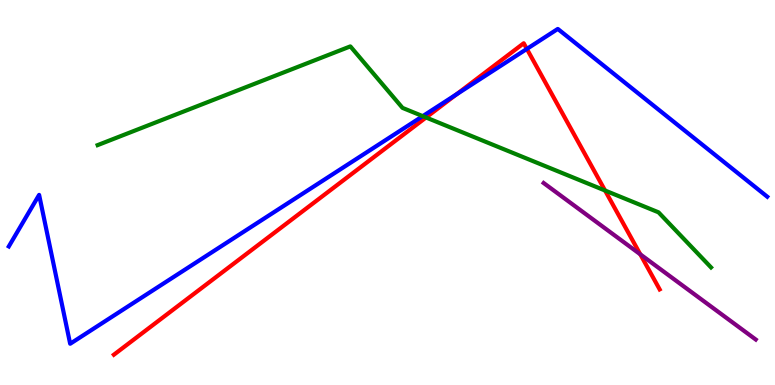[{'lines': ['blue', 'red'], 'intersections': [{'x': 5.89, 'y': 7.55}, {'x': 6.8, 'y': 8.73}]}, {'lines': ['green', 'red'], 'intersections': [{'x': 5.5, 'y': 6.95}, {'x': 7.81, 'y': 5.05}]}, {'lines': ['purple', 'red'], 'intersections': [{'x': 8.26, 'y': 3.39}]}, {'lines': ['blue', 'green'], 'intersections': [{'x': 5.45, 'y': 6.98}]}, {'lines': ['blue', 'purple'], 'intersections': []}, {'lines': ['green', 'purple'], 'intersections': []}]